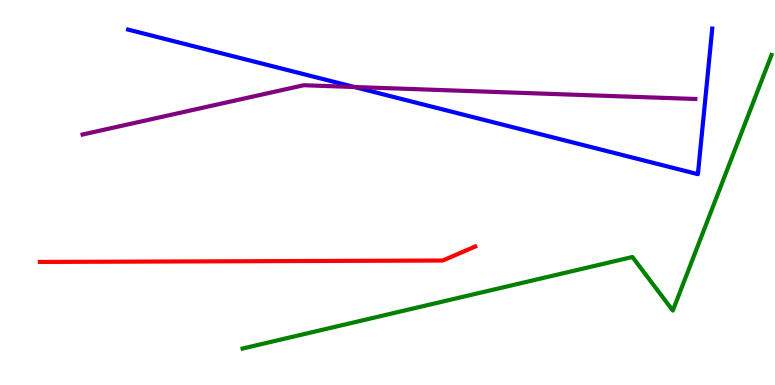[{'lines': ['blue', 'red'], 'intersections': []}, {'lines': ['green', 'red'], 'intersections': []}, {'lines': ['purple', 'red'], 'intersections': []}, {'lines': ['blue', 'green'], 'intersections': []}, {'lines': ['blue', 'purple'], 'intersections': [{'x': 4.57, 'y': 7.74}]}, {'lines': ['green', 'purple'], 'intersections': []}]